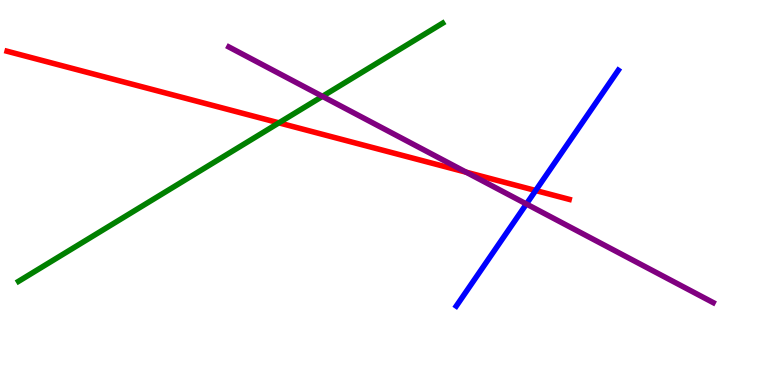[{'lines': ['blue', 'red'], 'intersections': [{'x': 6.91, 'y': 5.05}]}, {'lines': ['green', 'red'], 'intersections': [{'x': 3.6, 'y': 6.81}]}, {'lines': ['purple', 'red'], 'intersections': [{'x': 6.01, 'y': 5.53}]}, {'lines': ['blue', 'green'], 'intersections': []}, {'lines': ['blue', 'purple'], 'intersections': [{'x': 6.79, 'y': 4.7}]}, {'lines': ['green', 'purple'], 'intersections': [{'x': 4.16, 'y': 7.5}]}]